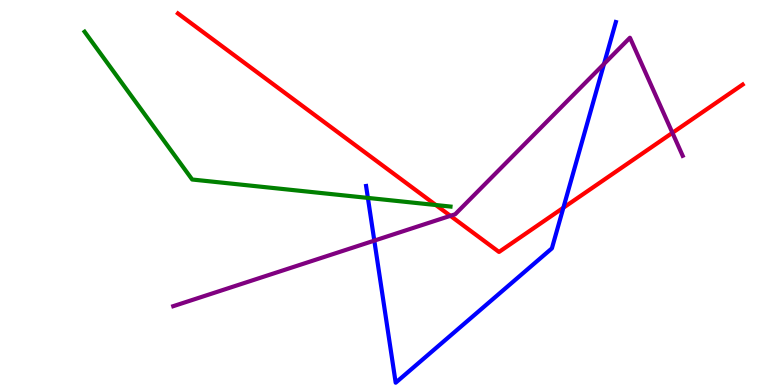[{'lines': ['blue', 'red'], 'intersections': [{'x': 7.27, 'y': 4.6}]}, {'lines': ['green', 'red'], 'intersections': [{'x': 5.62, 'y': 4.67}]}, {'lines': ['purple', 'red'], 'intersections': [{'x': 5.81, 'y': 4.39}, {'x': 8.68, 'y': 6.55}]}, {'lines': ['blue', 'green'], 'intersections': [{'x': 4.75, 'y': 4.86}]}, {'lines': ['blue', 'purple'], 'intersections': [{'x': 4.83, 'y': 3.75}, {'x': 7.79, 'y': 8.34}]}, {'lines': ['green', 'purple'], 'intersections': []}]